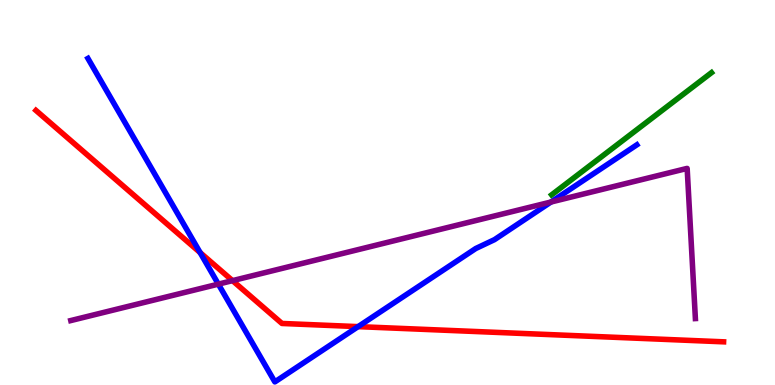[{'lines': ['blue', 'red'], 'intersections': [{'x': 2.58, 'y': 3.44}, {'x': 4.62, 'y': 1.52}]}, {'lines': ['green', 'red'], 'intersections': []}, {'lines': ['purple', 'red'], 'intersections': [{'x': 3.0, 'y': 2.71}]}, {'lines': ['blue', 'green'], 'intersections': []}, {'lines': ['blue', 'purple'], 'intersections': [{'x': 2.82, 'y': 2.62}, {'x': 7.11, 'y': 4.75}]}, {'lines': ['green', 'purple'], 'intersections': []}]